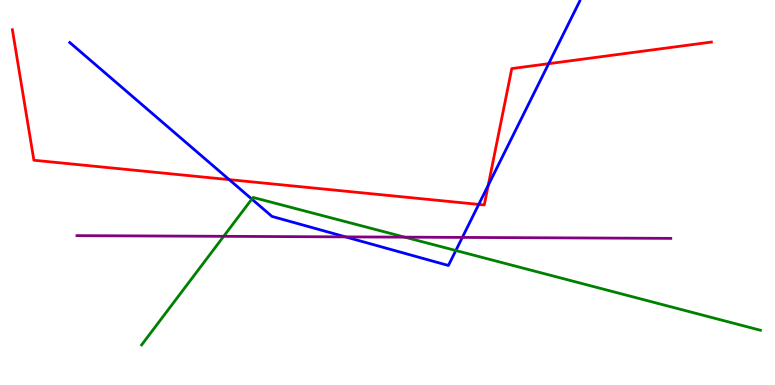[{'lines': ['blue', 'red'], 'intersections': [{'x': 2.96, 'y': 5.33}, {'x': 6.18, 'y': 4.69}, {'x': 6.3, 'y': 5.19}, {'x': 7.08, 'y': 8.35}]}, {'lines': ['green', 'red'], 'intersections': []}, {'lines': ['purple', 'red'], 'intersections': []}, {'lines': ['blue', 'green'], 'intersections': [{'x': 3.25, 'y': 4.83}, {'x': 5.88, 'y': 3.49}]}, {'lines': ['blue', 'purple'], 'intersections': [{'x': 4.46, 'y': 3.85}, {'x': 5.97, 'y': 3.83}]}, {'lines': ['green', 'purple'], 'intersections': [{'x': 2.89, 'y': 3.86}, {'x': 5.22, 'y': 3.84}]}]